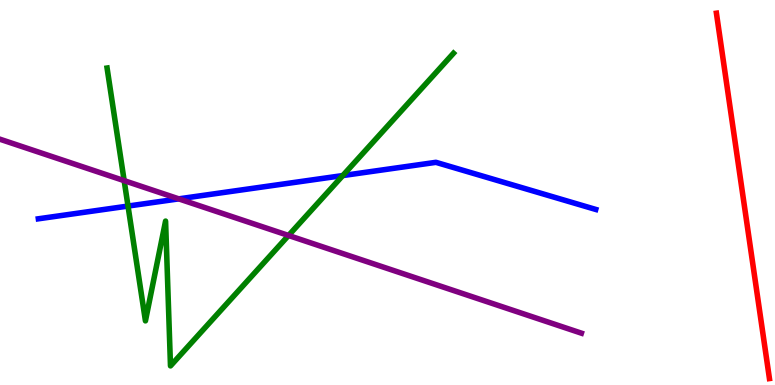[{'lines': ['blue', 'red'], 'intersections': []}, {'lines': ['green', 'red'], 'intersections': []}, {'lines': ['purple', 'red'], 'intersections': []}, {'lines': ['blue', 'green'], 'intersections': [{'x': 1.65, 'y': 4.65}, {'x': 4.42, 'y': 5.44}]}, {'lines': ['blue', 'purple'], 'intersections': [{'x': 2.31, 'y': 4.83}]}, {'lines': ['green', 'purple'], 'intersections': [{'x': 1.6, 'y': 5.31}, {'x': 3.72, 'y': 3.88}]}]